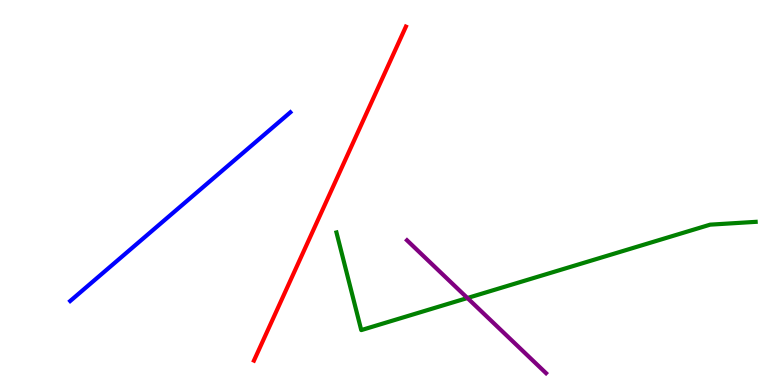[{'lines': ['blue', 'red'], 'intersections': []}, {'lines': ['green', 'red'], 'intersections': []}, {'lines': ['purple', 'red'], 'intersections': []}, {'lines': ['blue', 'green'], 'intersections': []}, {'lines': ['blue', 'purple'], 'intersections': []}, {'lines': ['green', 'purple'], 'intersections': [{'x': 6.03, 'y': 2.26}]}]